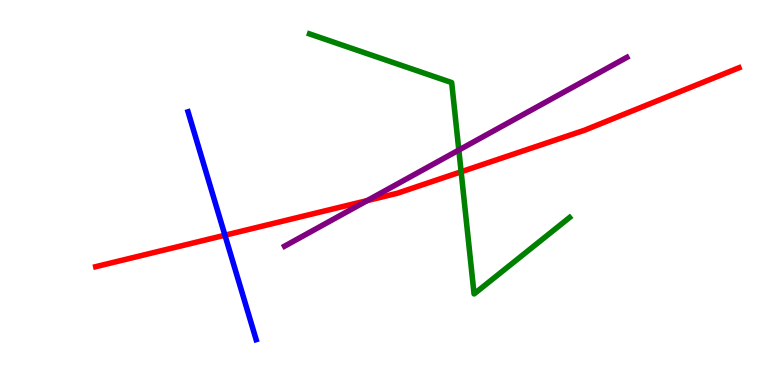[{'lines': ['blue', 'red'], 'intersections': [{'x': 2.9, 'y': 3.89}]}, {'lines': ['green', 'red'], 'intersections': [{'x': 5.95, 'y': 5.54}]}, {'lines': ['purple', 'red'], 'intersections': [{'x': 4.74, 'y': 4.79}]}, {'lines': ['blue', 'green'], 'intersections': []}, {'lines': ['blue', 'purple'], 'intersections': []}, {'lines': ['green', 'purple'], 'intersections': [{'x': 5.92, 'y': 6.1}]}]